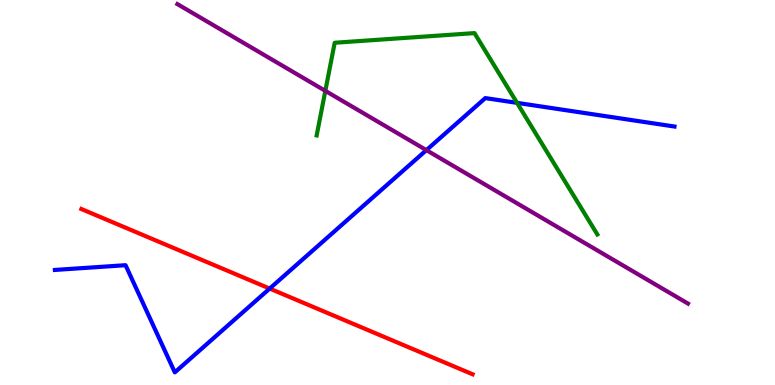[{'lines': ['blue', 'red'], 'intersections': [{'x': 3.48, 'y': 2.5}]}, {'lines': ['green', 'red'], 'intersections': []}, {'lines': ['purple', 'red'], 'intersections': []}, {'lines': ['blue', 'green'], 'intersections': [{'x': 6.67, 'y': 7.33}]}, {'lines': ['blue', 'purple'], 'intersections': [{'x': 5.5, 'y': 6.1}]}, {'lines': ['green', 'purple'], 'intersections': [{'x': 4.2, 'y': 7.64}]}]